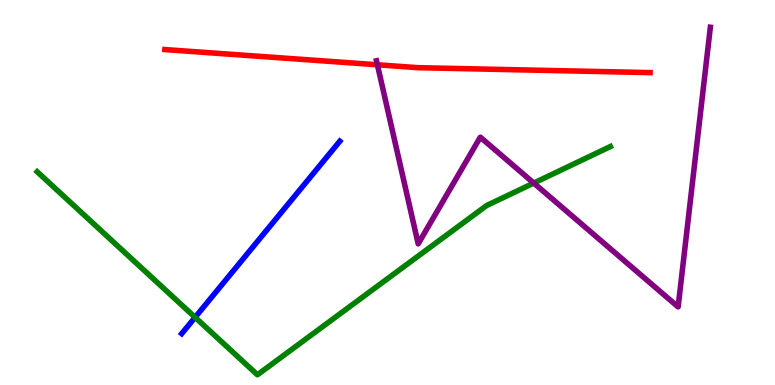[{'lines': ['blue', 'red'], 'intersections': []}, {'lines': ['green', 'red'], 'intersections': []}, {'lines': ['purple', 'red'], 'intersections': [{'x': 4.87, 'y': 8.32}]}, {'lines': ['blue', 'green'], 'intersections': [{'x': 2.52, 'y': 1.76}]}, {'lines': ['blue', 'purple'], 'intersections': []}, {'lines': ['green', 'purple'], 'intersections': [{'x': 6.89, 'y': 5.25}]}]